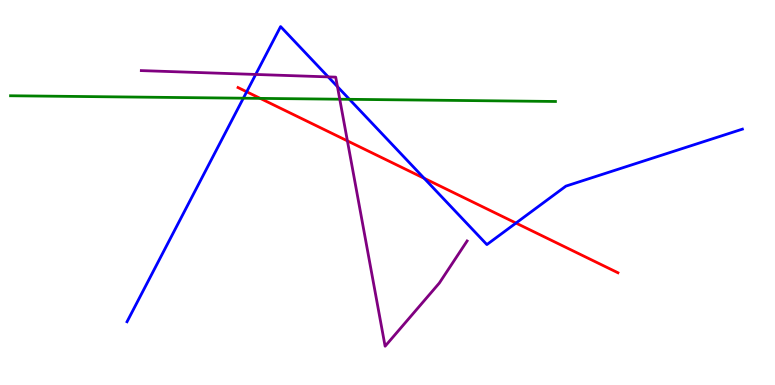[{'lines': ['blue', 'red'], 'intersections': [{'x': 3.18, 'y': 7.62}, {'x': 5.47, 'y': 5.37}, {'x': 6.66, 'y': 4.21}]}, {'lines': ['green', 'red'], 'intersections': [{'x': 3.36, 'y': 7.44}]}, {'lines': ['purple', 'red'], 'intersections': [{'x': 4.48, 'y': 6.34}]}, {'lines': ['blue', 'green'], 'intersections': [{'x': 3.14, 'y': 7.45}, {'x': 4.51, 'y': 7.42}]}, {'lines': ['blue', 'purple'], 'intersections': [{'x': 3.3, 'y': 8.07}, {'x': 4.23, 'y': 8.0}, {'x': 4.35, 'y': 7.75}]}, {'lines': ['green', 'purple'], 'intersections': [{'x': 4.38, 'y': 7.42}]}]